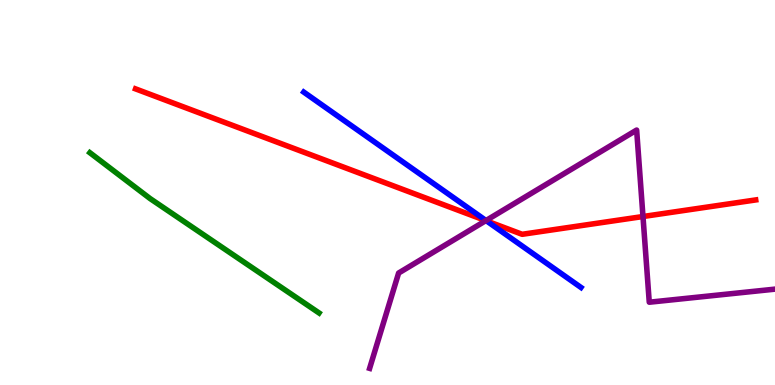[{'lines': ['blue', 'red'], 'intersections': [{'x': 6.28, 'y': 4.26}]}, {'lines': ['green', 'red'], 'intersections': []}, {'lines': ['purple', 'red'], 'intersections': [{'x': 6.27, 'y': 4.27}, {'x': 8.3, 'y': 4.38}]}, {'lines': ['blue', 'green'], 'intersections': []}, {'lines': ['blue', 'purple'], 'intersections': [{'x': 6.27, 'y': 4.27}]}, {'lines': ['green', 'purple'], 'intersections': []}]